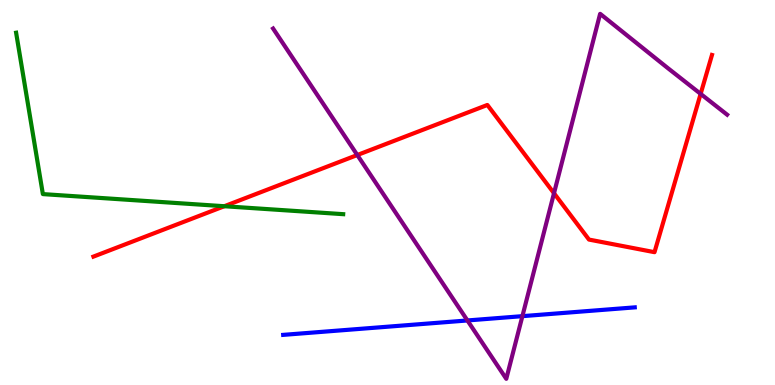[{'lines': ['blue', 'red'], 'intersections': []}, {'lines': ['green', 'red'], 'intersections': [{'x': 2.89, 'y': 4.64}]}, {'lines': ['purple', 'red'], 'intersections': [{'x': 4.61, 'y': 5.97}, {'x': 7.15, 'y': 4.98}, {'x': 9.04, 'y': 7.56}]}, {'lines': ['blue', 'green'], 'intersections': []}, {'lines': ['blue', 'purple'], 'intersections': [{'x': 6.03, 'y': 1.68}, {'x': 6.74, 'y': 1.79}]}, {'lines': ['green', 'purple'], 'intersections': []}]